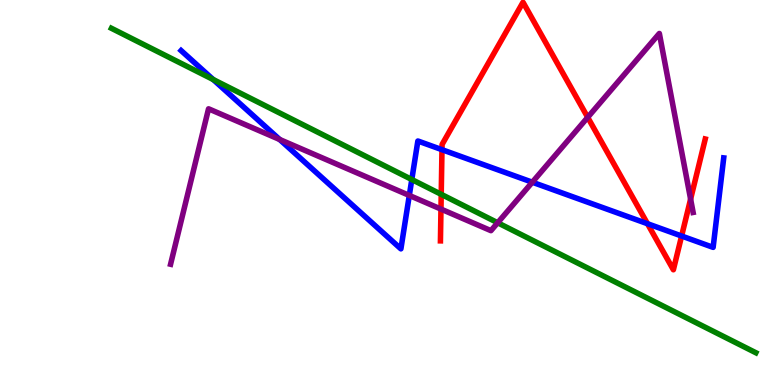[{'lines': ['blue', 'red'], 'intersections': [{'x': 5.7, 'y': 6.11}, {'x': 8.35, 'y': 4.19}, {'x': 8.79, 'y': 3.87}]}, {'lines': ['green', 'red'], 'intersections': [{'x': 5.69, 'y': 4.95}]}, {'lines': ['purple', 'red'], 'intersections': [{'x': 5.69, 'y': 4.57}, {'x': 7.58, 'y': 6.95}, {'x': 8.91, 'y': 4.83}]}, {'lines': ['blue', 'green'], 'intersections': [{'x': 2.75, 'y': 7.93}, {'x': 5.31, 'y': 5.34}]}, {'lines': ['blue', 'purple'], 'intersections': [{'x': 3.61, 'y': 6.38}, {'x': 5.28, 'y': 4.92}, {'x': 6.87, 'y': 5.27}]}, {'lines': ['green', 'purple'], 'intersections': [{'x': 6.42, 'y': 4.21}]}]